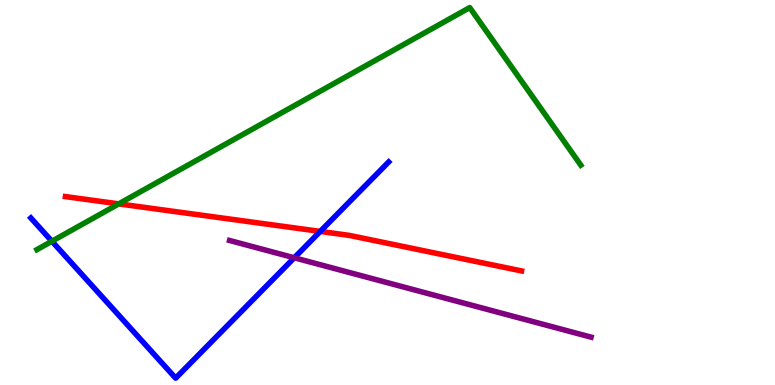[{'lines': ['blue', 'red'], 'intersections': [{'x': 4.13, 'y': 3.99}]}, {'lines': ['green', 'red'], 'intersections': [{'x': 1.53, 'y': 4.7}]}, {'lines': ['purple', 'red'], 'intersections': []}, {'lines': ['blue', 'green'], 'intersections': [{'x': 0.67, 'y': 3.73}]}, {'lines': ['blue', 'purple'], 'intersections': [{'x': 3.8, 'y': 3.3}]}, {'lines': ['green', 'purple'], 'intersections': []}]